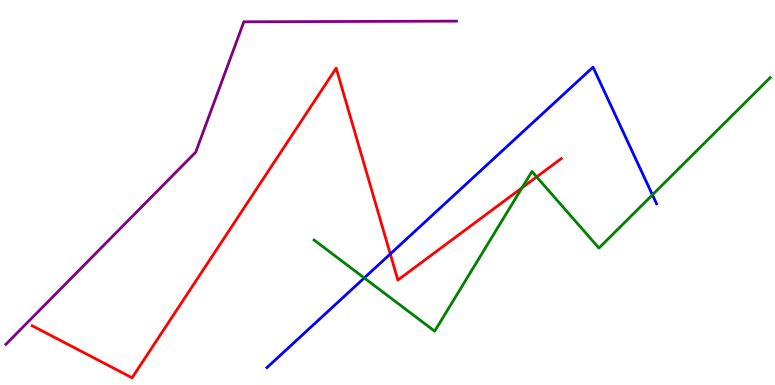[{'lines': ['blue', 'red'], 'intersections': [{'x': 5.04, 'y': 3.4}]}, {'lines': ['green', 'red'], 'intersections': [{'x': 6.74, 'y': 5.12}, {'x': 6.92, 'y': 5.41}]}, {'lines': ['purple', 'red'], 'intersections': []}, {'lines': ['blue', 'green'], 'intersections': [{'x': 4.7, 'y': 2.78}, {'x': 8.42, 'y': 4.94}]}, {'lines': ['blue', 'purple'], 'intersections': []}, {'lines': ['green', 'purple'], 'intersections': []}]